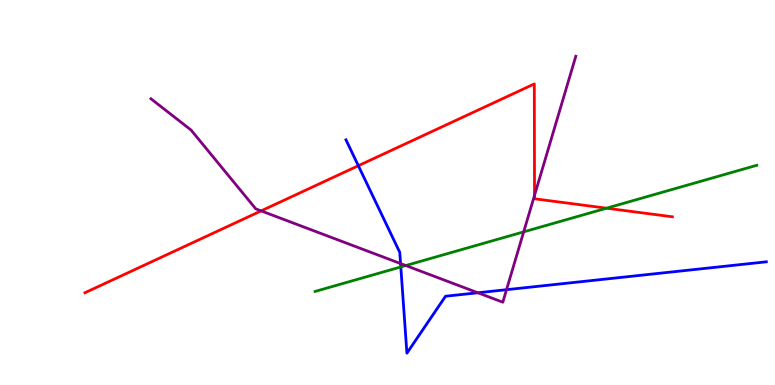[{'lines': ['blue', 'red'], 'intersections': [{'x': 4.62, 'y': 5.7}]}, {'lines': ['green', 'red'], 'intersections': [{'x': 7.83, 'y': 4.59}]}, {'lines': ['purple', 'red'], 'intersections': [{'x': 3.37, 'y': 4.52}, {'x': 6.9, 'y': 4.93}]}, {'lines': ['blue', 'green'], 'intersections': [{'x': 5.17, 'y': 3.07}]}, {'lines': ['blue', 'purple'], 'intersections': [{'x': 5.17, 'y': 3.15}, {'x': 6.17, 'y': 2.4}, {'x': 6.54, 'y': 2.48}]}, {'lines': ['green', 'purple'], 'intersections': [{'x': 5.24, 'y': 3.1}, {'x': 6.76, 'y': 3.98}]}]